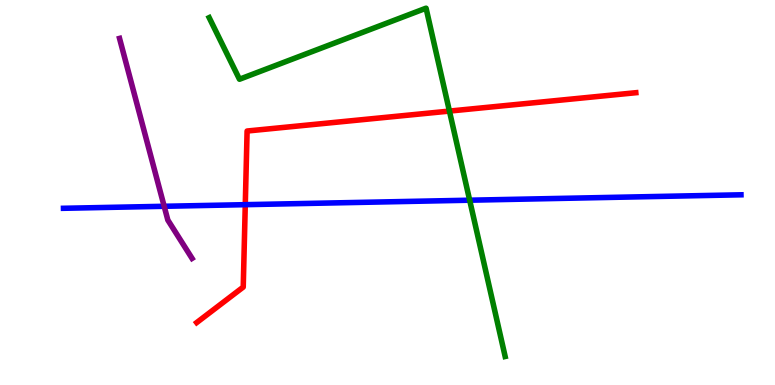[{'lines': ['blue', 'red'], 'intersections': [{'x': 3.16, 'y': 4.68}]}, {'lines': ['green', 'red'], 'intersections': [{'x': 5.8, 'y': 7.11}]}, {'lines': ['purple', 'red'], 'intersections': []}, {'lines': ['blue', 'green'], 'intersections': [{'x': 6.06, 'y': 4.8}]}, {'lines': ['blue', 'purple'], 'intersections': [{'x': 2.12, 'y': 4.64}]}, {'lines': ['green', 'purple'], 'intersections': []}]